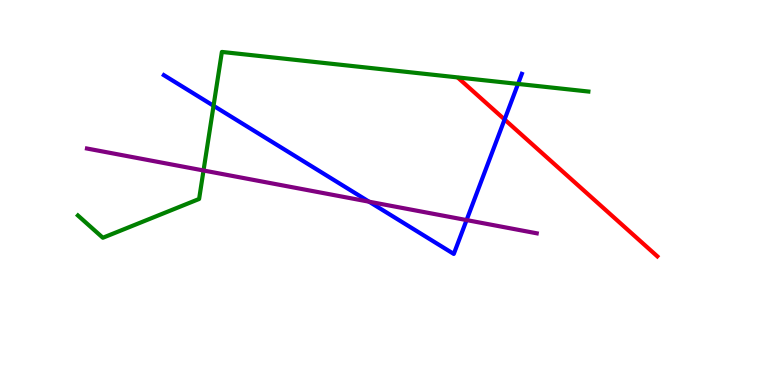[{'lines': ['blue', 'red'], 'intersections': [{'x': 6.51, 'y': 6.9}]}, {'lines': ['green', 'red'], 'intersections': []}, {'lines': ['purple', 'red'], 'intersections': []}, {'lines': ['blue', 'green'], 'intersections': [{'x': 2.76, 'y': 7.25}, {'x': 6.68, 'y': 7.82}]}, {'lines': ['blue', 'purple'], 'intersections': [{'x': 4.76, 'y': 4.76}, {'x': 6.02, 'y': 4.28}]}, {'lines': ['green', 'purple'], 'intersections': [{'x': 2.63, 'y': 5.57}]}]